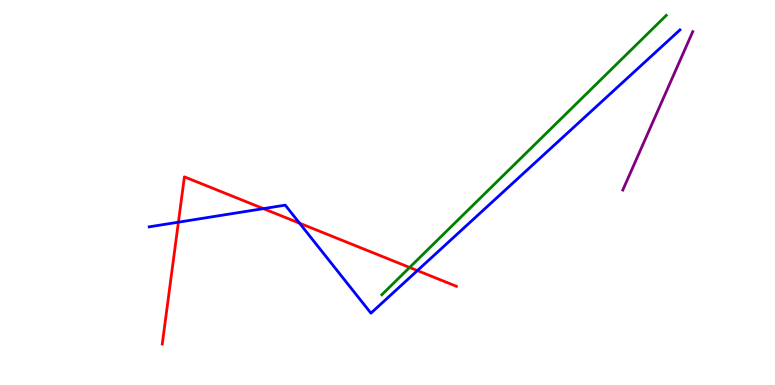[{'lines': ['blue', 'red'], 'intersections': [{'x': 2.3, 'y': 4.23}, {'x': 3.4, 'y': 4.58}, {'x': 3.86, 'y': 4.2}, {'x': 5.39, 'y': 2.97}]}, {'lines': ['green', 'red'], 'intersections': [{'x': 5.29, 'y': 3.05}]}, {'lines': ['purple', 'red'], 'intersections': []}, {'lines': ['blue', 'green'], 'intersections': []}, {'lines': ['blue', 'purple'], 'intersections': []}, {'lines': ['green', 'purple'], 'intersections': []}]